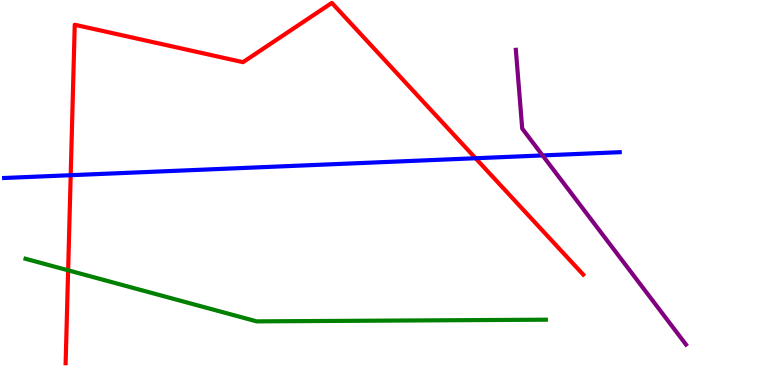[{'lines': ['blue', 'red'], 'intersections': [{'x': 0.912, 'y': 5.45}, {'x': 6.14, 'y': 5.89}]}, {'lines': ['green', 'red'], 'intersections': [{'x': 0.879, 'y': 2.98}]}, {'lines': ['purple', 'red'], 'intersections': []}, {'lines': ['blue', 'green'], 'intersections': []}, {'lines': ['blue', 'purple'], 'intersections': [{'x': 7.0, 'y': 5.96}]}, {'lines': ['green', 'purple'], 'intersections': []}]